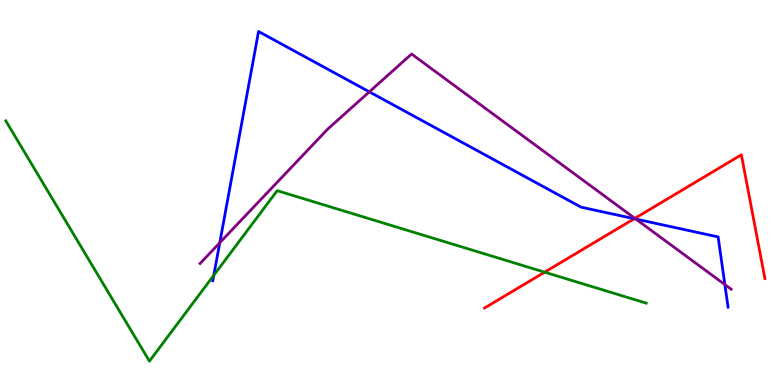[{'lines': ['blue', 'red'], 'intersections': [{'x': 8.18, 'y': 4.32}]}, {'lines': ['green', 'red'], 'intersections': [{'x': 7.03, 'y': 2.93}]}, {'lines': ['purple', 'red'], 'intersections': [{'x': 8.19, 'y': 4.33}]}, {'lines': ['blue', 'green'], 'intersections': [{'x': 2.76, 'y': 2.85}]}, {'lines': ['blue', 'purple'], 'intersections': [{'x': 2.84, 'y': 3.69}, {'x': 4.77, 'y': 7.61}, {'x': 8.2, 'y': 4.31}, {'x': 9.35, 'y': 2.61}]}, {'lines': ['green', 'purple'], 'intersections': []}]